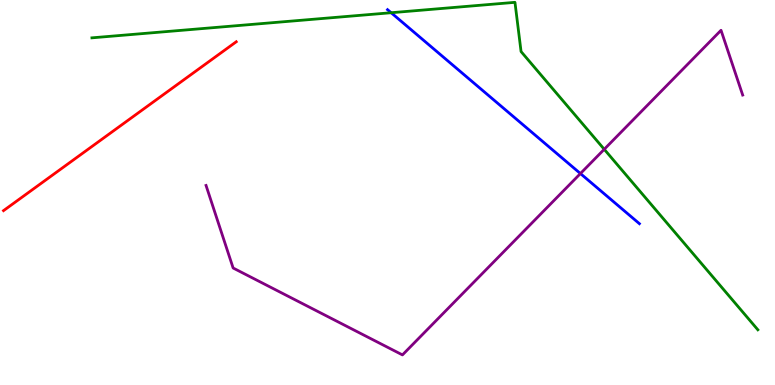[{'lines': ['blue', 'red'], 'intersections': []}, {'lines': ['green', 'red'], 'intersections': []}, {'lines': ['purple', 'red'], 'intersections': []}, {'lines': ['blue', 'green'], 'intersections': [{'x': 5.05, 'y': 9.67}]}, {'lines': ['blue', 'purple'], 'intersections': [{'x': 7.49, 'y': 5.49}]}, {'lines': ['green', 'purple'], 'intersections': [{'x': 7.8, 'y': 6.12}]}]